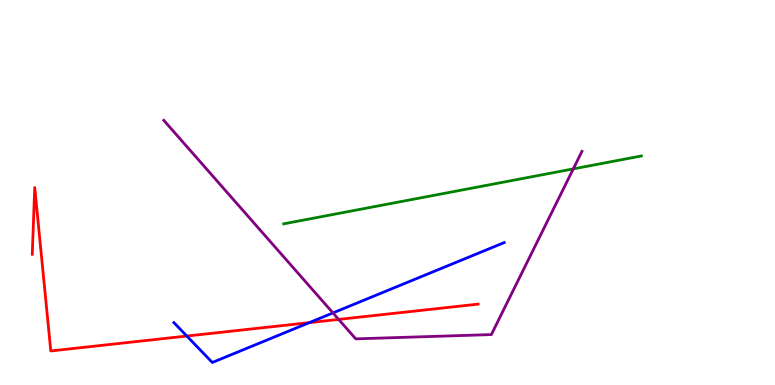[{'lines': ['blue', 'red'], 'intersections': [{'x': 2.41, 'y': 1.27}, {'x': 3.99, 'y': 1.62}]}, {'lines': ['green', 'red'], 'intersections': []}, {'lines': ['purple', 'red'], 'intersections': [{'x': 4.37, 'y': 1.7}]}, {'lines': ['blue', 'green'], 'intersections': []}, {'lines': ['blue', 'purple'], 'intersections': [{'x': 4.3, 'y': 1.87}]}, {'lines': ['green', 'purple'], 'intersections': [{'x': 7.4, 'y': 5.61}]}]